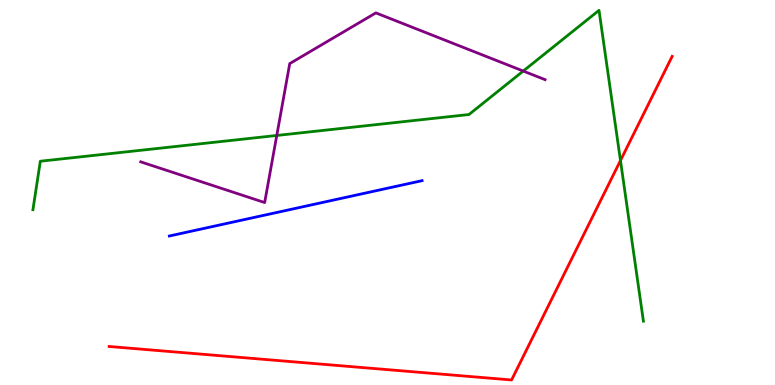[{'lines': ['blue', 'red'], 'intersections': []}, {'lines': ['green', 'red'], 'intersections': [{'x': 8.01, 'y': 5.83}]}, {'lines': ['purple', 'red'], 'intersections': []}, {'lines': ['blue', 'green'], 'intersections': []}, {'lines': ['blue', 'purple'], 'intersections': []}, {'lines': ['green', 'purple'], 'intersections': [{'x': 3.57, 'y': 6.48}, {'x': 6.75, 'y': 8.15}]}]